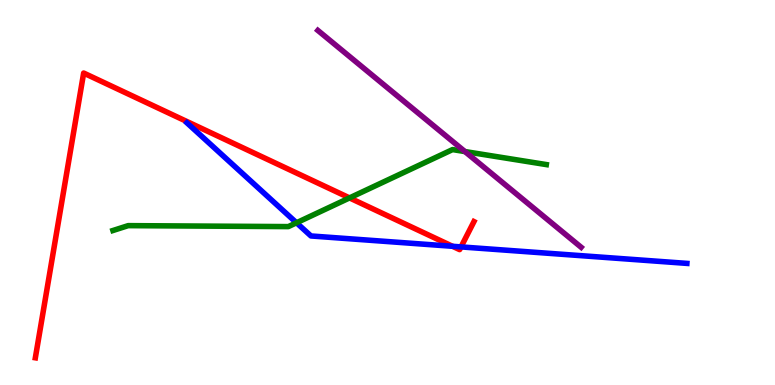[{'lines': ['blue', 'red'], 'intersections': [{'x': 5.84, 'y': 3.6}, {'x': 5.95, 'y': 3.59}]}, {'lines': ['green', 'red'], 'intersections': [{'x': 4.51, 'y': 4.86}]}, {'lines': ['purple', 'red'], 'intersections': []}, {'lines': ['blue', 'green'], 'intersections': [{'x': 3.83, 'y': 4.21}]}, {'lines': ['blue', 'purple'], 'intersections': []}, {'lines': ['green', 'purple'], 'intersections': [{'x': 6.0, 'y': 6.06}]}]